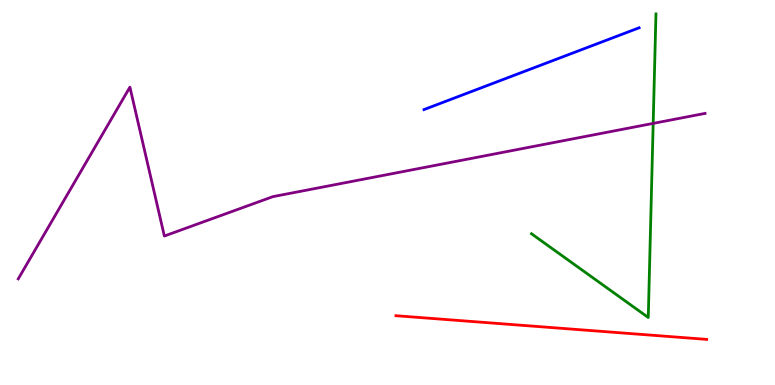[{'lines': ['blue', 'red'], 'intersections': []}, {'lines': ['green', 'red'], 'intersections': []}, {'lines': ['purple', 'red'], 'intersections': []}, {'lines': ['blue', 'green'], 'intersections': []}, {'lines': ['blue', 'purple'], 'intersections': []}, {'lines': ['green', 'purple'], 'intersections': [{'x': 8.43, 'y': 6.79}]}]